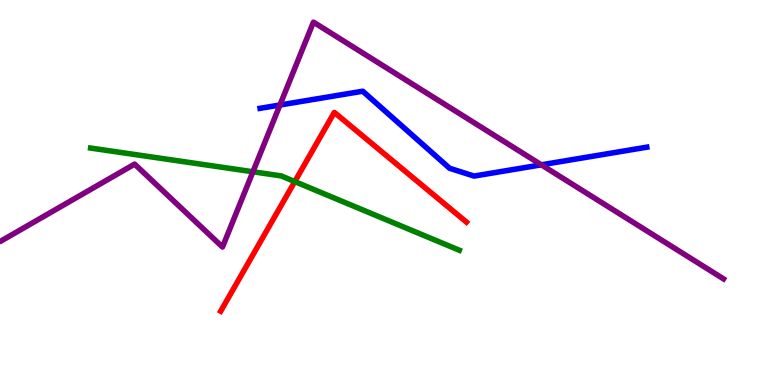[{'lines': ['blue', 'red'], 'intersections': []}, {'lines': ['green', 'red'], 'intersections': [{'x': 3.8, 'y': 5.28}]}, {'lines': ['purple', 'red'], 'intersections': []}, {'lines': ['blue', 'green'], 'intersections': []}, {'lines': ['blue', 'purple'], 'intersections': [{'x': 3.61, 'y': 7.27}, {'x': 6.99, 'y': 5.72}]}, {'lines': ['green', 'purple'], 'intersections': [{'x': 3.26, 'y': 5.54}]}]